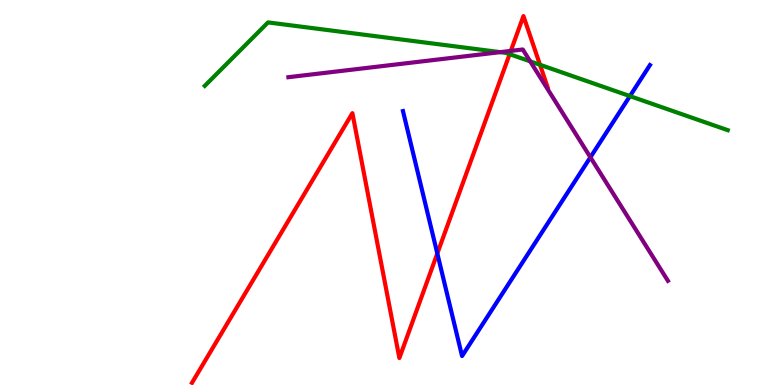[{'lines': ['blue', 'red'], 'intersections': [{'x': 5.64, 'y': 3.42}]}, {'lines': ['green', 'red'], 'intersections': [{'x': 6.58, 'y': 8.59}, {'x': 6.97, 'y': 8.32}]}, {'lines': ['purple', 'red'], 'intersections': [{'x': 6.59, 'y': 8.68}]}, {'lines': ['blue', 'green'], 'intersections': [{'x': 8.13, 'y': 7.5}]}, {'lines': ['blue', 'purple'], 'intersections': [{'x': 7.62, 'y': 5.91}]}, {'lines': ['green', 'purple'], 'intersections': [{'x': 6.45, 'y': 8.65}, {'x': 6.84, 'y': 8.41}]}]